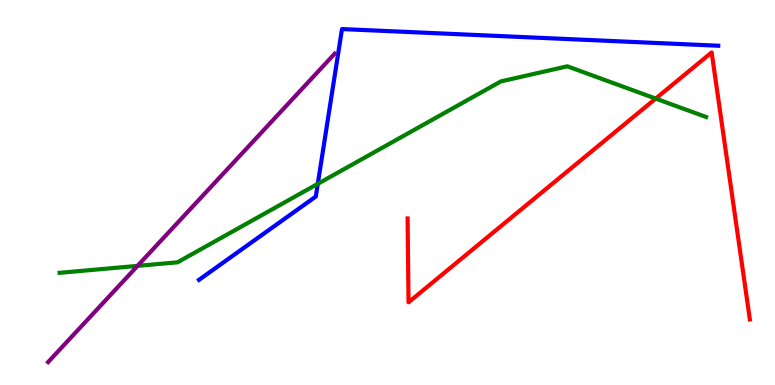[{'lines': ['blue', 'red'], 'intersections': []}, {'lines': ['green', 'red'], 'intersections': [{'x': 8.46, 'y': 7.44}]}, {'lines': ['purple', 'red'], 'intersections': []}, {'lines': ['blue', 'green'], 'intersections': [{'x': 4.1, 'y': 5.23}]}, {'lines': ['blue', 'purple'], 'intersections': []}, {'lines': ['green', 'purple'], 'intersections': [{'x': 1.77, 'y': 3.09}]}]